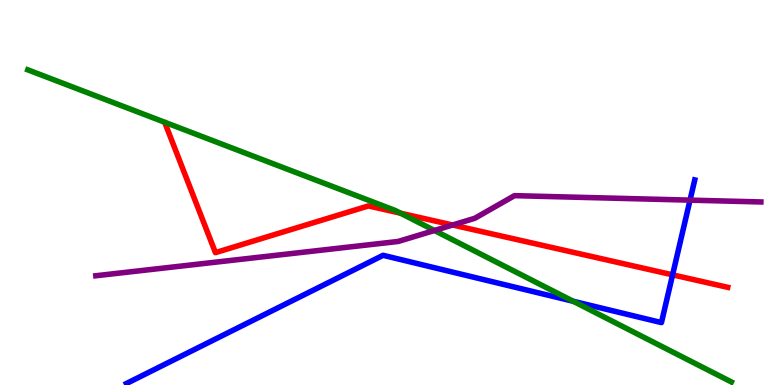[{'lines': ['blue', 'red'], 'intersections': [{'x': 8.68, 'y': 2.86}]}, {'lines': ['green', 'red'], 'intersections': [{'x': 5.17, 'y': 4.46}]}, {'lines': ['purple', 'red'], 'intersections': [{'x': 5.84, 'y': 4.16}]}, {'lines': ['blue', 'green'], 'intersections': [{'x': 7.4, 'y': 2.17}]}, {'lines': ['blue', 'purple'], 'intersections': [{'x': 8.9, 'y': 4.8}]}, {'lines': ['green', 'purple'], 'intersections': [{'x': 5.61, 'y': 4.01}]}]